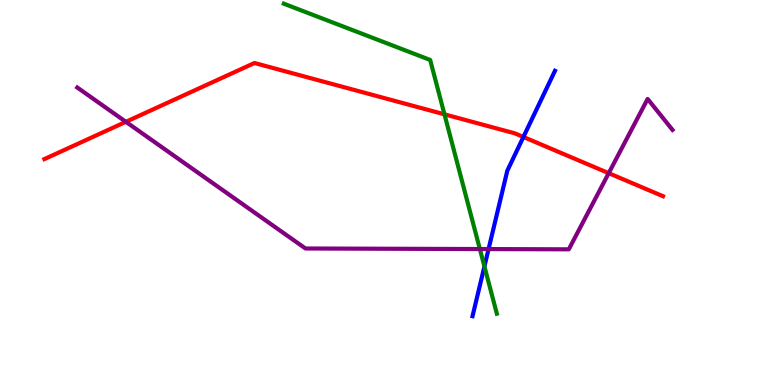[{'lines': ['blue', 'red'], 'intersections': [{'x': 6.75, 'y': 6.44}]}, {'lines': ['green', 'red'], 'intersections': [{'x': 5.73, 'y': 7.03}]}, {'lines': ['purple', 'red'], 'intersections': [{'x': 1.62, 'y': 6.84}, {'x': 7.85, 'y': 5.5}]}, {'lines': ['blue', 'green'], 'intersections': [{'x': 6.25, 'y': 3.08}]}, {'lines': ['blue', 'purple'], 'intersections': [{'x': 6.3, 'y': 3.53}]}, {'lines': ['green', 'purple'], 'intersections': [{'x': 6.19, 'y': 3.53}]}]